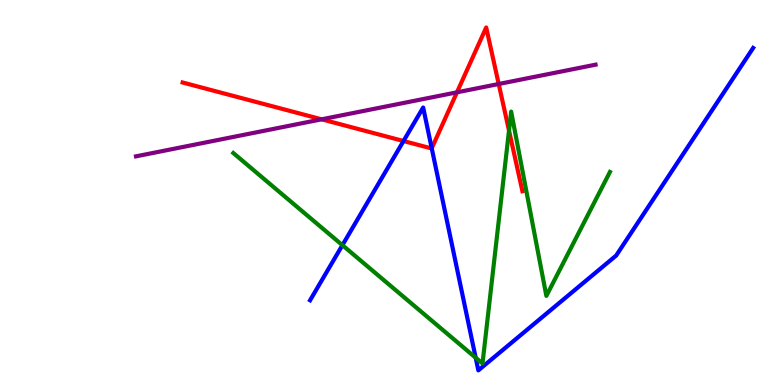[{'lines': ['blue', 'red'], 'intersections': [{'x': 5.21, 'y': 6.34}, {'x': 5.57, 'y': 6.15}]}, {'lines': ['green', 'red'], 'intersections': [{'x': 6.57, 'y': 6.61}]}, {'lines': ['purple', 'red'], 'intersections': [{'x': 4.15, 'y': 6.9}, {'x': 5.9, 'y': 7.6}, {'x': 6.43, 'y': 7.82}]}, {'lines': ['blue', 'green'], 'intersections': [{'x': 4.42, 'y': 3.63}, {'x': 6.14, 'y': 0.708}]}, {'lines': ['blue', 'purple'], 'intersections': []}, {'lines': ['green', 'purple'], 'intersections': []}]